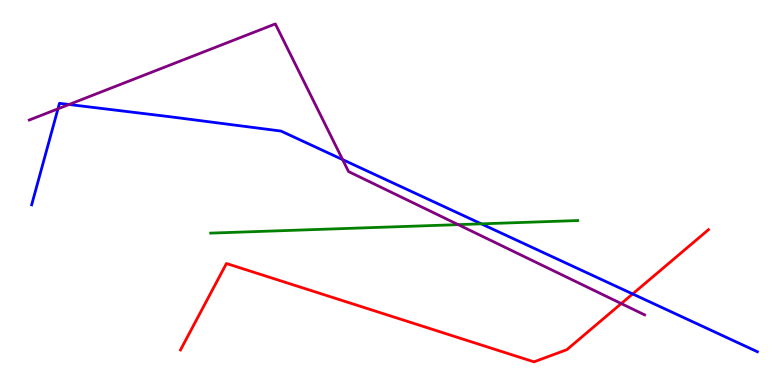[{'lines': ['blue', 'red'], 'intersections': [{'x': 8.16, 'y': 2.37}]}, {'lines': ['green', 'red'], 'intersections': []}, {'lines': ['purple', 'red'], 'intersections': [{'x': 8.02, 'y': 2.12}]}, {'lines': ['blue', 'green'], 'intersections': [{'x': 6.21, 'y': 4.19}]}, {'lines': ['blue', 'purple'], 'intersections': [{'x': 0.748, 'y': 7.17}, {'x': 0.891, 'y': 7.29}, {'x': 4.42, 'y': 5.85}]}, {'lines': ['green', 'purple'], 'intersections': [{'x': 5.91, 'y': 4.17}]}]